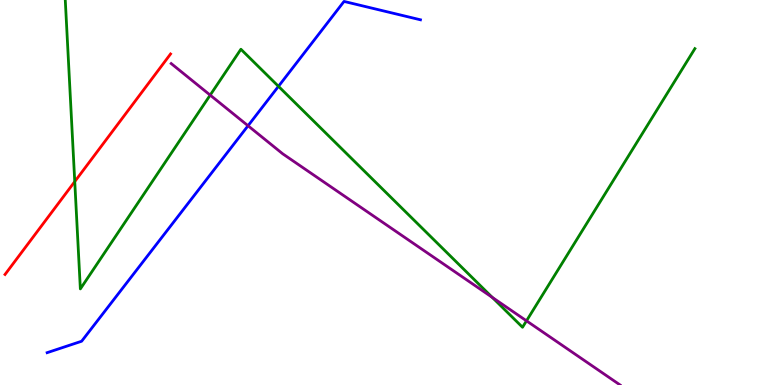[{'lines': ['blue', 'red'], 'intersections': []}, {'lines': ['green', 'red'], 'intersections': [{'x': 0.965, 'y': 5.28}]}, {'lines': ['purple', 'red'], 'intersections': []}, {'lines': ['blue', 'green'], 'intersections': [{'x': 3.59, 'y': 7.76}]}, {'lines': ['blue', 'purple'], 'intersections': [{'x': 3.2, 'y': 6.73}]}, {'lines': ['green', 'purple'], 'intersections': [{'x': 2.71, 'y': 7.53}, {'x': 6.35, 'y': 2.28}, {'x': 6.79, 'y': 1.67}]}]